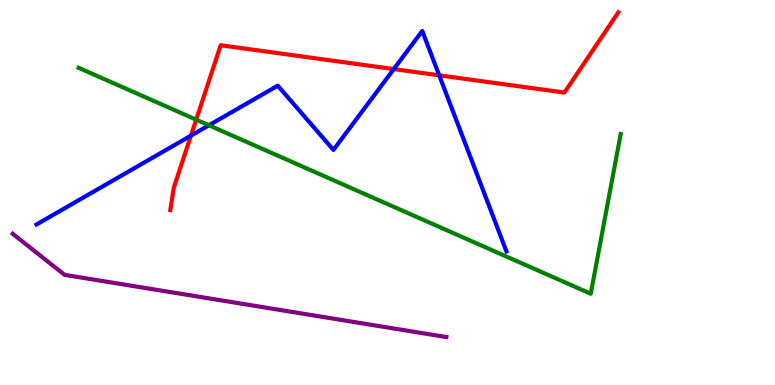[{'lines': ['blue', 'red'], 'intersections': [{'x': 2.46, 'y': 6.48}, {'x': 5.08, 'y': 8.21}, {'x': 5.67, 'y': 8.04}]}, {'lines': ['green', 'red'], 'intersections': [{'x': 2.53, 'y': 6.89}]}, {'lines': ['purple', 'red'], 'intersections': []}, {'lines': ['blue', 'green'], 'intersections': [{'x': 2.7, 'y': 6.75}]}, {'lines': ['blue', 'purple'], 'intersections': []}, {'lines': ['green', 'purple'], 'intersections': []}]